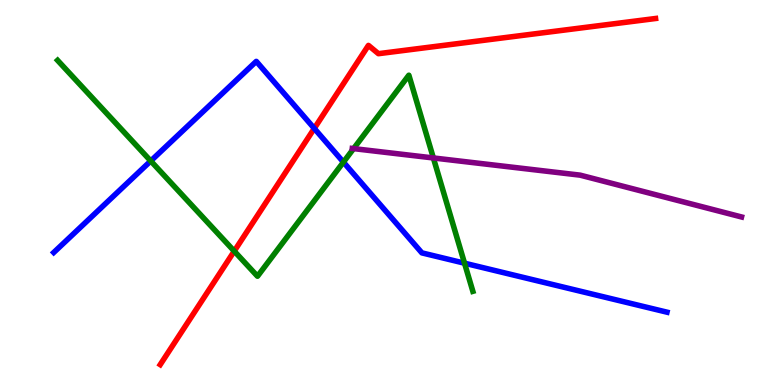[{'lines': ['blue', 'red'], 'intersections': [{'x': 4.06, 'y': 6.66}]}, {'lines': ['green', 'red'], 'intersections': [{'x': 3.02, 'y': 3.48}]}, {'lines': ['purple', 'red'], 'intersections': []}, {'lines': ['blue', 'green'], 'intersections': [{'x': 1.95, 'y': 5.82}, {'x': 4.43, 'y': 5.79}, {'x': 5.99, 'y': 3.16}]}, {'lines': ['blue', 'purple'], 'intersections': []}, {'lines': ['green', 'purple'], 'intersections': [{'x': 4.56, 'y': 6.14}, {'x': 5.59, 'y': 5.9}]}]